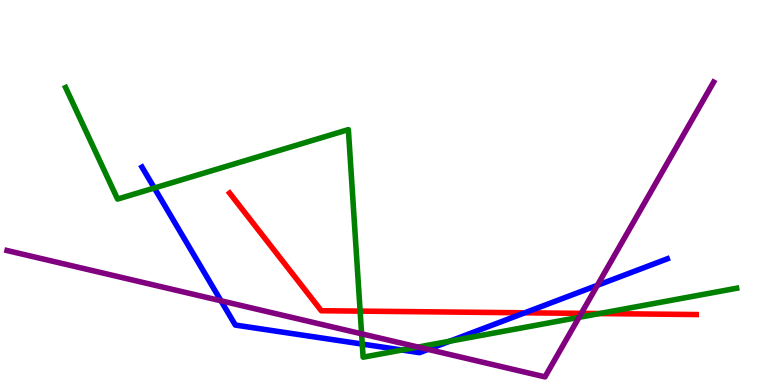[{'lines': ['blue', 'red'], 'intersections': [{'x': 6.77, 'y': 1.88}]}, {'lines': ['green', 'red'], 'intersections': [{'x': 4.65, 'y': 1.92}, {'x': 7.74, 'y': 1.86}]}, {'lines': ['purple', 'red'], 'intersections': [{'x': 7.5, 'y': 1.86}]}, {'lines': ['blue', 'green'], 'intersections': [{'x': 1.99, 'y': 5.12}, {'x': 4.67, 'y': 1.06}, {'x': 5.19, 'y': 0.908}, {'x': 5.8, 'y': 1.14}]}, {'lines': ['blue', 'purple'], 'intersections': [{'x': 2.85, 'y': 2.19}, {'x': 5.52, 'y': 0.924}, {'x': 7.71, 'y': 2.59}]}, {'lines': ['green', 'purple'], 'intersections': [{'x': 4.67, 'y': 1.33}, {'x': 5.39, 'y': 0.986}, {'x': 7.47, 'y': 1.76}]}]